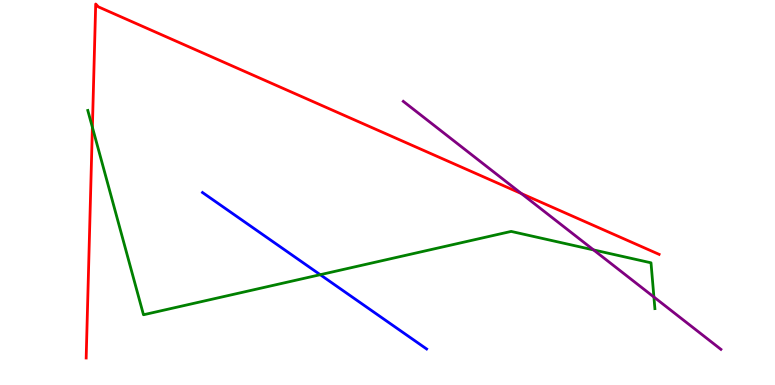[{'lines': ['blue', 'red'], 'intersections': []}, {'lines': ['green', 'red'], 'intersections': [{'x': 1.19, 'y': 6.69}]}, {'lines': ['purple', 'red'], 'intersections': [{'x': 6.73, 'y': 4.97}]}, {'lines': ['blue', 'green'], 'intersections': [{'x': 4.13, 'y': 2.86}]}, {'lines': ['blue', 'purple'], 'intersections': []}, {'lines': ['green', 'purple'], 'intersections': [{'x': 7.66, 'y': 3.51}, {'x': 8.44, 'y': 2.28}]}]